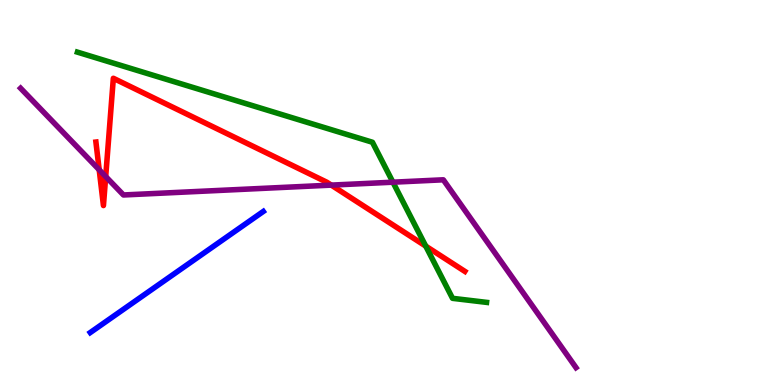[{'lines': ['blue', 'red'], 'intersections': []}, {'lines': ['green', 'red'], 'intersections': [{'x': 5.49, 'y': 3.61}]}, {'lines': ['purple', 'red'], 'intersections': [{'x': 1.28, 'y': 5.59}, {'x': 1.36, 'y': 5.41}, {'x': 4.27, 'y': 5.19}]}, {'lines': ['blue', 'green'], 'intersections': []}, {'lines': ['blue', 'purple'], 'intersections': []}, {'lines': ['green', 'purple'], 'intersections': [{'x': 5.07, 'y': 5.27}]}]